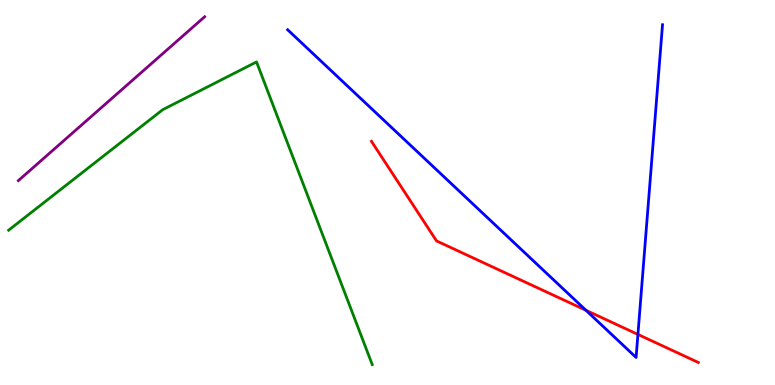[{'lines': ['blue', 'red'], 'intersections': [{'x': 7.56, 'y': 1.94}, {'x': 8.23, 'y': 1.31}]}, {'lines': ['green', 'red'], 'intersections': []}, {'lines': ['purple', 'red'], 'intersections': []}, {'lines': ['blue', 'green'], 'intersections': []}, {'lines': ['blue', 'purple'], 'intersections': []}, {'lines': ['green', 'purple'], 'intersections': []}]